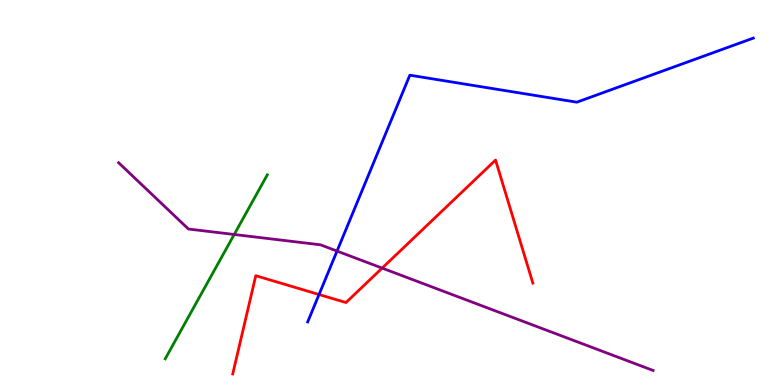[{'lines': ['blue', 'red'], 'intersections': [{'x': 4.12, 'y': 2.35}]}, {'lines': ['green', 'red'], 'intersections': []}, {'lines': ['purple', 'red'], 'intersections': [{'x': 4.93, 'y': 3.04}]}, {'lines': ['blue', 'green'], 'intersections': []}, {'lines': ['blue', 'purple'], 'intersections': [{'x': 4.35, 'y': 3.48}]}, {'lines': ['green', 'purple'], 'intersections': [{'x': 3.02, 'y': 3.91}]}]